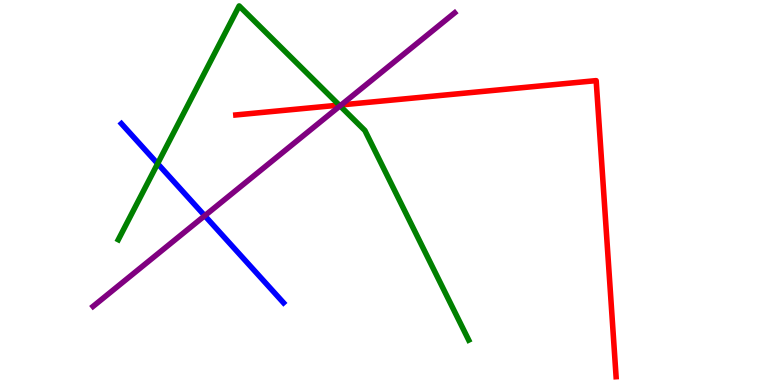[{'lines': ['blue', 'red'], 'intersections': []}, {'lines': ['green', 'red'], 'intersections': [{'x': 4.38, 'y': 7.27}]}, {'lines': ['purple', 'red'], 'intersections': [{'x': 4.4, 'y': 7.28}]}, {'lines': ['blue', 'green'], 'intersections': [{'x': 2.03, 'y': 5.75}]}, {'lines': ['blue', 'purple'], 'intersections': [{'x': 2.64, 'y': 4.4}]}, {'lines': ['green', 'purple'], 'intersections': [{'x': 4.39, 'y': 7.25}]}]